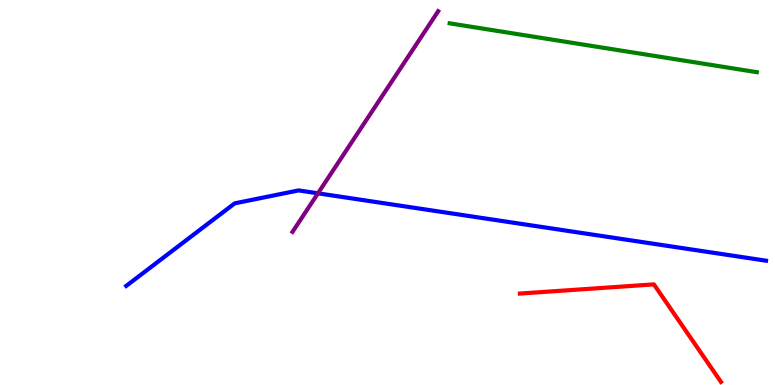[{'lines': ['blue', 'red'], 'intersections': []}, {'lines': ['green', 'red'], 'intersections': []}, {'lines': ['purple', 'red'], 'intersections': []}, {'lines': ['blue', 'green'], 'intersections': []}, {'lines': ['blue', 'purple'], 'intersections': [{'x': 4.1, 'y': 4.98}]}, {'lines': ['green', 'purple'], 'intersections': []}]